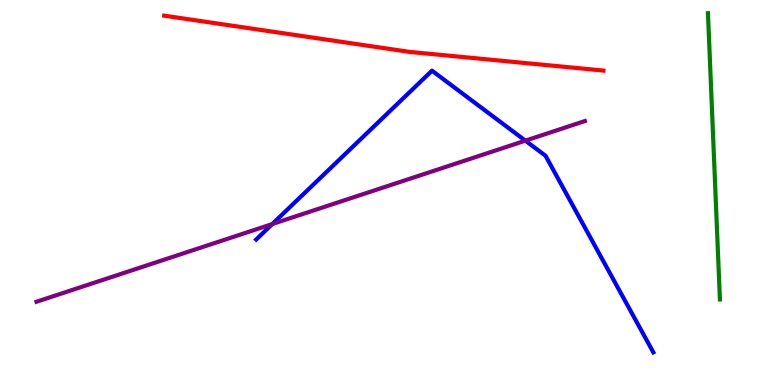[{'lines': ['blue', 'red'], 'intersections': []}, {'lines': ['green', 'red'], 'intersections': []}, {'lines': ['purple', 'red'], 'intersections': []}, {'lines': ['blue', 'green'], 'intersections': []}, {'lines': ['blue', 'purple'], 'intersections': [{'x': 3.51, 'y': 4.18}, {'x': 6.78, 'y': 6.35}]}, {'lines': ['green', 'purple'], 'intersections': []}]